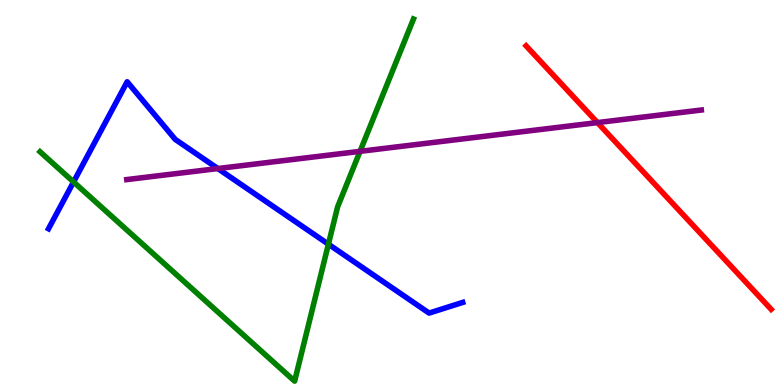[{'lines': ['blue', 'red'], 'intersections': []}, {'lines': ['green', 'red'], 'intersections': []}, {'lines': ['purple', 'red'], 'intersections': [{'x': 7.71, 'y': 6.82}]}, {'lines': ['blue', 'green'], 'intersections': [{'x': 0.949, 'y': 5.27}, {'x': 4.24, 'y': 3.66}]}, {'lines': ['blue', 'purple'], 'intersections': [{'x': 2.81, 'y': 5.62}]}, {'lines': ['green', 'purple'], 'intersections': [{'x': 4.65, 'y': 6.07}]}]